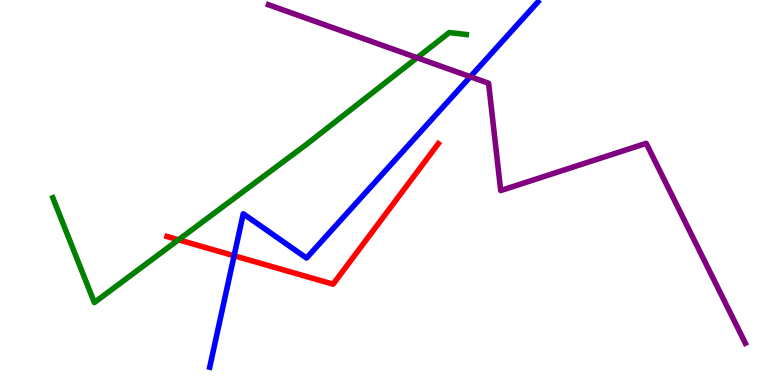[{'lines': ['blue', 'red'], 'intersections': [{'x': 3.02, 'y': 3.36}]}, {'lines': ['green', 'red'], 'intersections': [{'x': 2.3, 'y': 3.77}]}, {'lines': ['purple', 'red'], 'intersections': []}, {'lines': ['blue', 'green'], 'intersections': []}, {'lines': ['blue', 'purple'], 'intersections': [{'x': 6.07, 'y': 8.01}]}, {'lines': ['green', 'purple'], 'intersections': [{'x': 5.38, 'y': 8.5}]}]